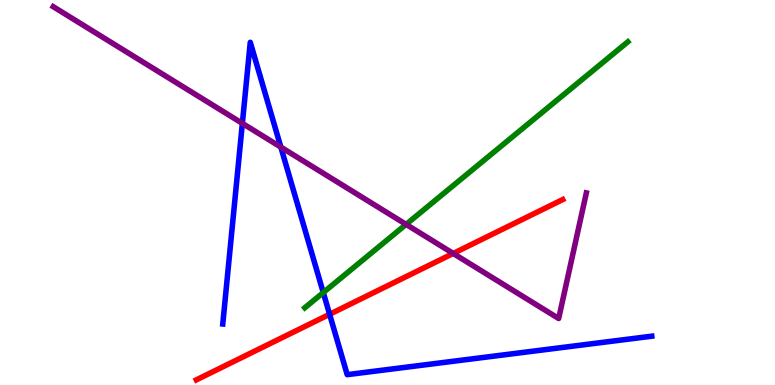[{'lines': ['blue', 'red'], 'intersections': [{'x': 4.25, 'y': 1.84}]}, {'lines': ['green', 'red'], 'intersections': []}, {'lines': ['purple', 'red'], 'intersections': [{'x': 5.85, 'y': 3.42}]}, {'lines': ['blue', 'green'], 'intersections': [{'x': 4.17, 'y': 2.4}]}, {'lines': ['blue', 'purple'], 'intersections': [{'x': 3.13, 'y': 6.8}, {'x': 3.62, 'y': 6.18}]}, {'lines': ['green', 'purple'], 'intersections': [{'x': 5.24, 'y': 4.17}]}]